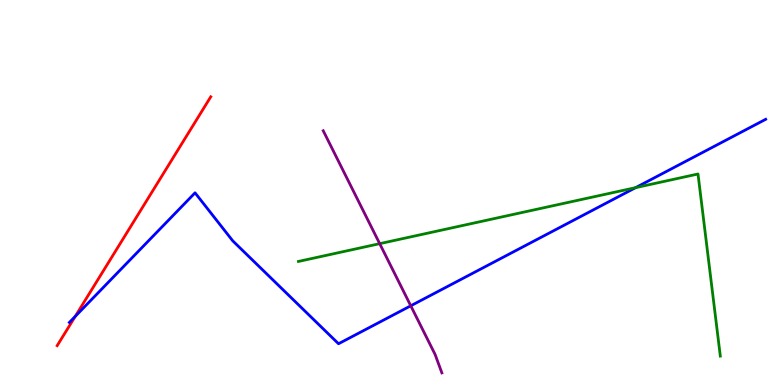[{'lines': ['blue', 'red'], 'intersections': [{'x': 0.97, 'y': 1.78}]}, {'lines': ['green', 'red'], 'intersections': []}, {'lines': ['purple', 'red'], 'intersections': []}, {'lines': ['blue', 'green'], 'intersections': [{'x': 8.2, 'y': 5.13}]}, {'lines': ['blue', 'purple'], 'intersections': [{'x': 5.3, 'y': 2.06}]}, {'lines': ['green', 'purple'], 'intersections': [{'x': 4.9, 'y': 3.67}]}]